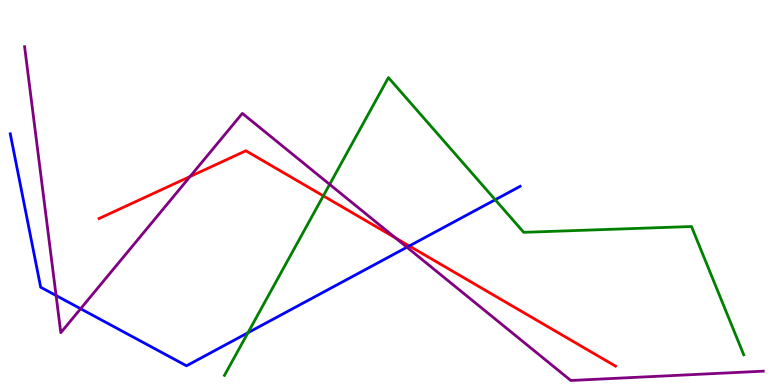[{'lines': ['blue', 'red'], 'intersections': [{'x': 5.28, 'y': 3.61}]}, {'lines': ['green', 'red'], 'intersections': [{'x': 4.17, 'y': 4.91}]}, {'lines': ['purple', 'red'], 'intersections': [{'x': 2.45, 'y': 5.41}, {'x': 5.1, 'y': 3.82}]}, {'lines': ['blue', 'green'], 'intersections': [{'x': 3.2, 'y': 1.36}, {'x': 6.39, 'y': 4.81}]}, {'lines': ['blue', 'purple'], 'intersections': [{'x': 0.724, 'y': 2.32}, {'x': 1.04, 'y': 1.98}, {'x': 5.25, 'y': 3.58}]}, {'lines': ['green', 'purple'], 'intersections': [{'x': 4.25, 'y': 5.21}]}]